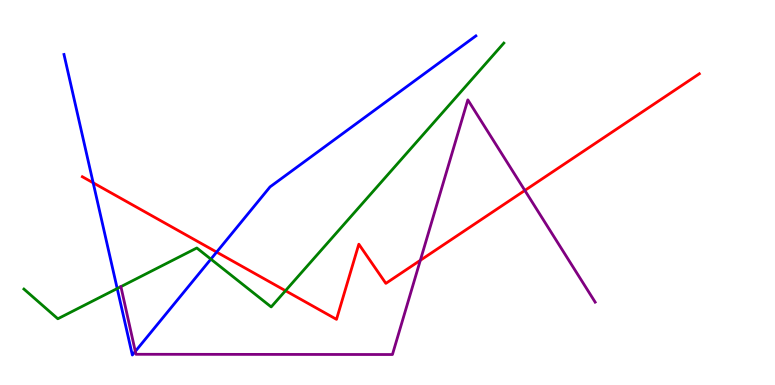[{'lines': ['blue', 'red'], 'intersections': [{'x': 1.2, 'y': 5.25}, {'x': 2.8, 'y': 3.45}]}, {'lines': ['green', 'red'], 'intersections': [{'x': 3.68, 'y': 2.45}]}, {'lines': ['purple', 'red'], 'intersections': [{'x': 5.42, 'y': 3.24}, {'x': 6.77, 'y': 5.05}]}, {'lines': ['blue', 'green'], 'intersections': [{'x': 1.51, 'y': 2.51}, {'x': 2.72, 'y': 3.27}]}, {'lines': ['blue', 'purple'], 'intersections': [{'x': 1.75, 'y': 0.873}]}, {'lines': ['green', 'purple'], 'intersections': []}]